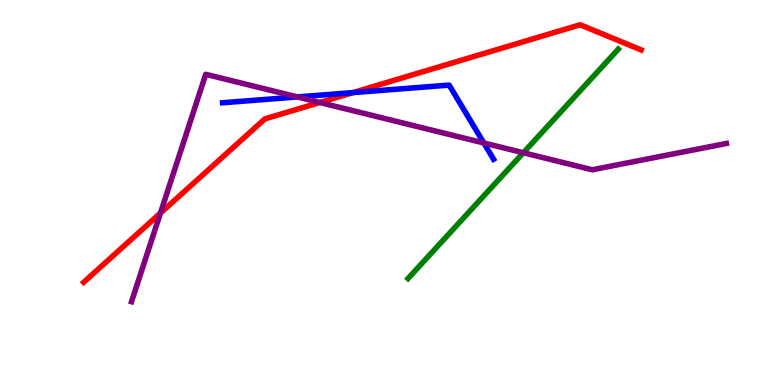[{'lines': ['blue', 'red'], 'intersections': [{'x': 4.55, 'y': 7.59}]}, {'lines': ['green', 'red'], 'intersections': []}, {'lines': ['purple', 'red'], 'intersections': [{'x': 2.07, 'y': 4.47}, {'x': 4.13, 'y': 7.34}]}, {'lines': ['blue', 'green'], 'intersections': []}, {'lines': ['blue', 'purple'], 'intersections': [{'x': 3.84, 'y': 7.48}, {'x': 6.24, 'y': 6.29}]}, {'lines': ['green', 'purple'], 'intersections': [{'x': 6.75, 'y': 6.03}]}]